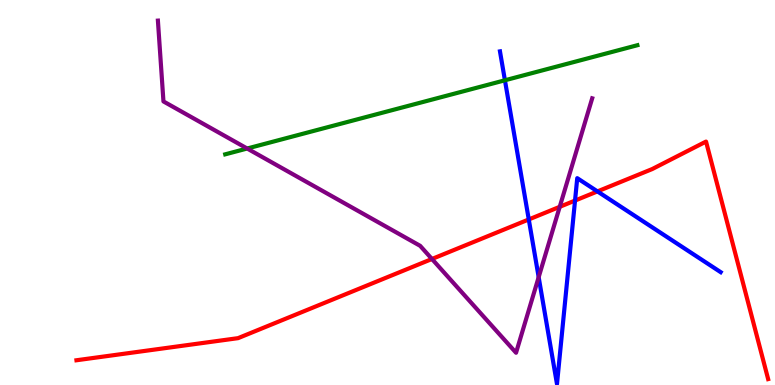[{'lines': ['blue', 'red'], 'intersections': [{'x': 6.82, 'y': 4.3}, {'x': 7.42, 'y': 4.79}, {'x': 7.71, 'y': 5.03}]}, {'lines': ['green', 'red'], 'intersections': []}, {'lines': ['purple', 'red'], 'intersections': [{'x': 5.57, 'y': 3.27}, {'x': 7.22, 'y': 4.63}]}, {'lines': ['blue', 'green'], 'intersections': [{'x': 6.52, 'y': 7.91}]}, {'lines': ['blue', 'purple'], 'intersections': [{'x': 6.95, 'y': 2.8}]}, {'lines': ['green', 'purple'], 'intersections': [{'x': 3.19, 'y': 6.14}]}]